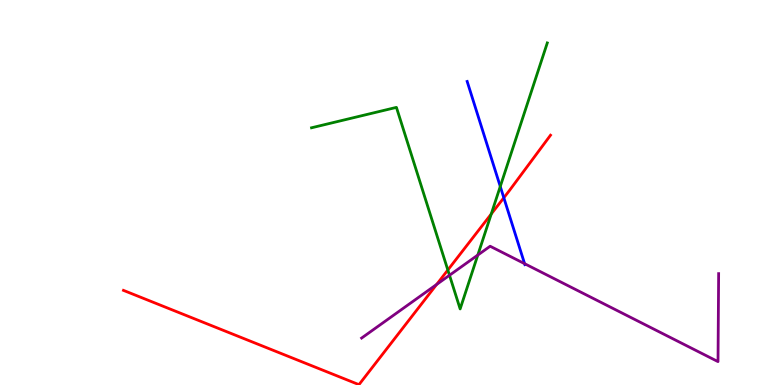[{'lines': ['blue', 'red'], 'intersections': [{'x': 6.5, 'y': 4.86}]}, {'lines': ['green', 'red'], 'intersections': [{'x': 5.78, 'y': 2.99}, {'x': 6.34, 'y': 4.44}]}, {'lines': ['purple', 'red'], 'intersections': [{'x': 5.63, 'y': 2.61}]}, {'lines': ['blue', 'green'], 'intersections': [{'x': 6.46, 'y': 5.16}]}, {'lines': ['blue', 'purple'], 'intersections': [{'x': 6.77, 'y': 3.15}]}, {'lines': ['green', 'purple'], 'intersections': [{'x': 5.8, 'y': 2.85}, {'x': 6.17, 'y': 3.38}]}]